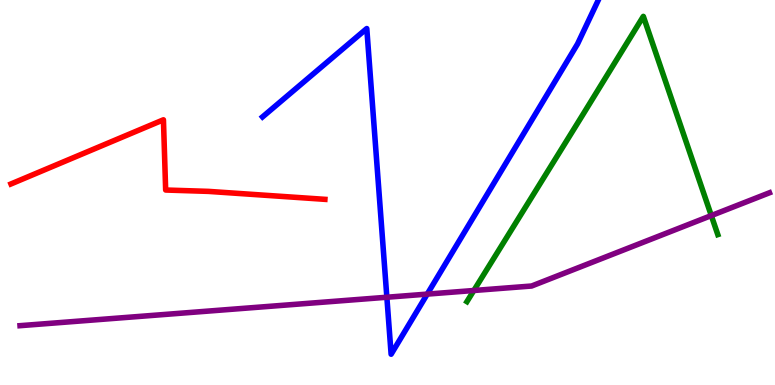[{'lines': ['blue', 'red'], 'intersections': []}, {'lines': ['green', 'red'], 'intersections': []}, {'lines': ['purple', 'red'], 'intersections': []}, {'lines': ['blue', 'green'], 'intersections': []}, {'lines': ['blue', 'purple'], 'intersections': [{'x': 4.99, 'y': 2.28}, {'x': 5.51, 'y': 2.36}]}, {'lines': ['green', 'purple'], 'intersections': [{'x': 6.11, 'y': 2.45}, {'x': 9.18, 'y': 4.4}]}]